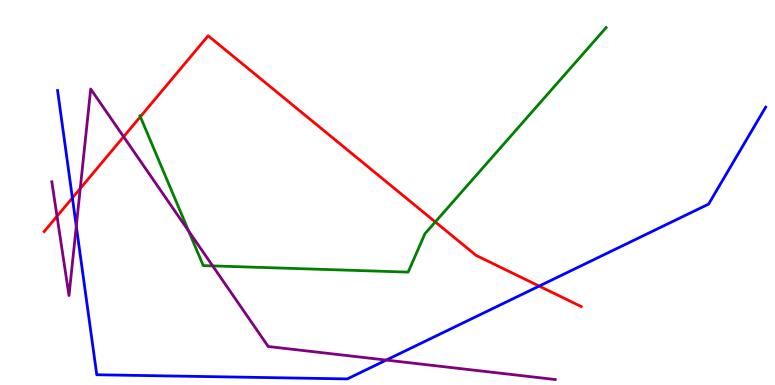[{'lines': ['blue', 'red'], 'intersections': [{'x': 0.934, 'y': 4.86}, {'x': 6.96, 'y': 2.57}]}, {'lines': ['green', 'red'], 'intersections': [{'x': 1.81, 'y': 6.97}, {'x': 5.62, 'y': 4.24}]}, {'lines': ['purple', 'red'], 'intersections': [{'x': 0.736, 'y': 4.38}, {'x': 1.04, 'y': 5.1}, {'x': 1.59, 'y': 6.45}]}, {'lines': ['blue', 'green'], 'intersections': []}, {'lines': ['blue', 'purple'], 'intersections': [{'x': 0.984, 'y': 4.13}, {'x': 4.98, 'y': 0.647}]}, {'lines': ['green', 'purple'], 'intersections': [{'x': 2.43, 'y': 4.0}, {'x': 2.74, 'y': 3.09}]}]